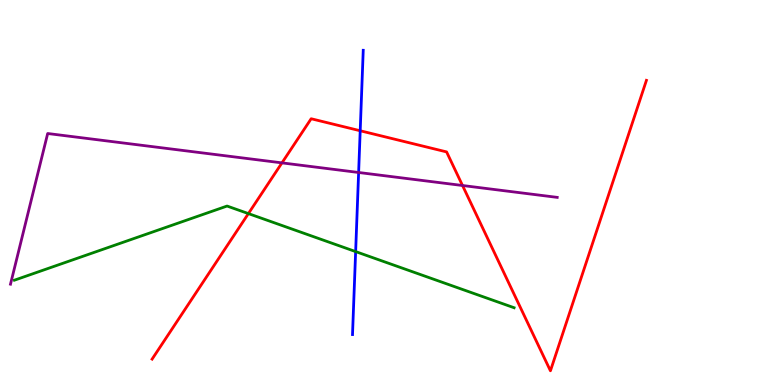[{'lines': ['blue', 'red'], 'intersections': [{'x': 4.65, 'y': 6.6}]}, {'lines': ['green', 'red'], 'intersections': [{'x': 3.21, 'y': 4.45}]}, {'lines': ['purple', 'red'], 'intersections': [{'x': 3.64, 'y': 5.77}, {'x': 5.97, 'y': 5.18}]}, {'lines': ['blue', 'green'], 'intersections': [{'x': 4.59, 'y': 3.47}]}, {'lines': ['blue', 'purple'], 'intersections': [{'x': 4.63, 'y': 5.52}]}, {'lines': ['green', 'purple'], 'intersections': []}]